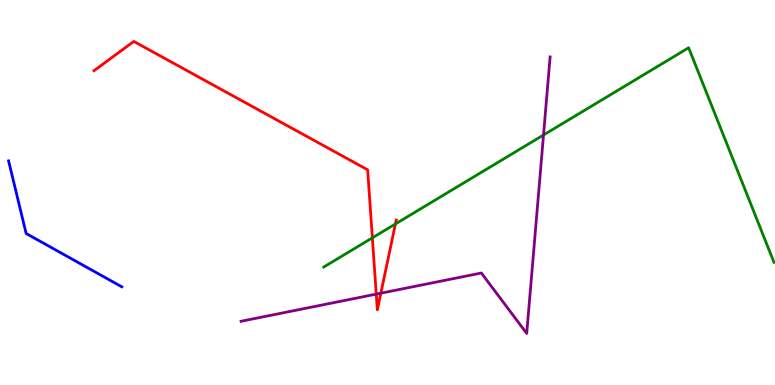[{'lines': ['blue', 'red'], 'intersections': []}, {'lines': ['green', 'red'], 'intersections': [{'x': 4.8, 'y': 3.82}, {'x': 5.1, 'y': 4.18}]}, {'lines': ['purple', 'red'], 'intersections': [{'x': 4.85, 'y': 2.36}, {'x': 4.91, 'y': 2.38}]}, {'lines': ['blue', 'green'], 'intersections': []}, {'lines': ['blue', 'purple'], 'intersections': []}, {'lines': ['green', 'purple'], 'intersections': [{'x': 7.01, 'y': 6.49}]}]